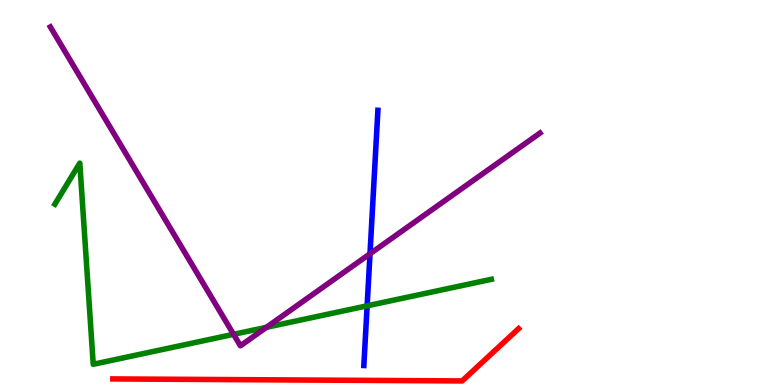[{'lines': ['blue', 'red'], 'intersections': []}, {'lines': ['green', 'red'], 'intersections': []}, {'lines': ['purple', 'red'], 'intersections': []}, {'lines': ['blue', 'green'], 'intersections': [{'x': 4.74, 'y': 2.06}]}, {'lines': ['blue', 'purple'], 'intersections': [{'x': 4.77, 'y': 3.41}]}, {'lines': ['green', 'purple'], 'intersections': [{'x': 3.01, 'y': 1.32}, {'x': 3.44, 'y': 1.5}]}]